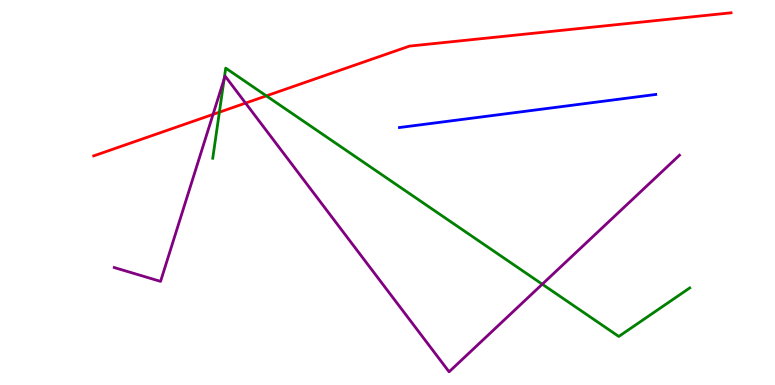[{'lines': ['blue', 'red'], 'intersections': []}, {'lines': ['green', 'red'], 'intersections': [{'x': 2.83, 'y': 7.09}, {'x': 3.44, 'y': 7.51}]}, {'lines': ['purple', 'red'], 'intersections': [{'x': 2.75, 'y': 7.03}, {'x': 3.17, 'y': 7.32}]}, {'lines': ['blue', 'green'], 'intersections': []}, {'lines': ['blue', 'purple'], 'intersections': []}, {'lines': ['green', 'purple'], 'intersections': [{'x': 2.89, 'y': 7.95}, {'x': 7.0, 'y': 2.62}]}]